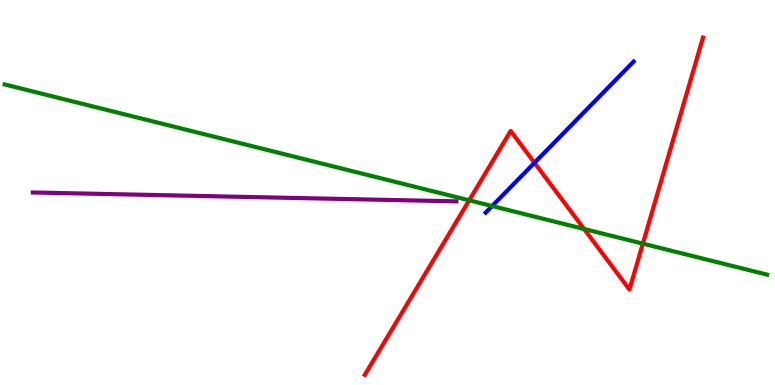[{'lines': ['blue', 'red'], 'intersections': [{'x': 6.9, 'y': 5.77}]}, {'lines': ['green', 'red'], 'intersections': [{'x': 6.05, 'y': 4.8}, {'x': 7.54, 'y': 4.05}, {'x': 8.29, 'y': 3.67}]}, {'lines': ['purple', 'red'], 'intersections': []}, {'lines': ['blue', 'green'], 'intersections': [{'x': 6.35, 'y': 4.65}]}, {'lines': ['blue', 'purple'], 'intersections': []}, {'lines': ['green', 'purple'], 'intersections': []}]